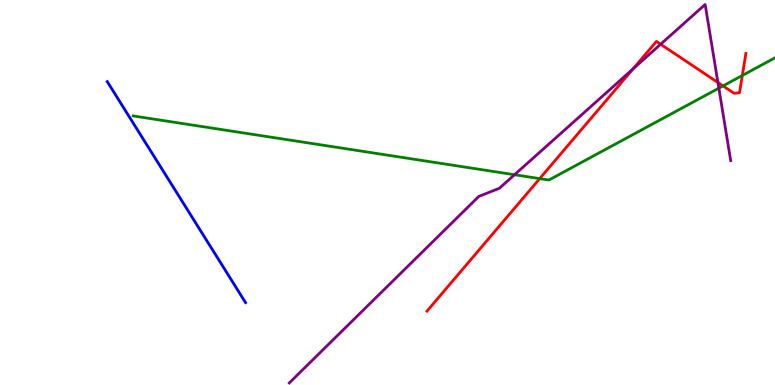[{'lines': ['blue', 'red'], 'intersections': []}, {'lines': ['green', 'red'], 'intersections': [{'x': 6.96, 'y': 5.36}, {'x': 9.33, 'y': 7.77}, {'x': 9.58, 'y': 8.04}]}, {'lines': ['purple', 'red'], 'intersections': [{'x': 8.17, 'y': 8.21}, {'x': 8.52, 'y': 8.85}, {'x': 9.26, 'y': 7.86}]}, {'lines': ['blue', 'green'], 'intersections': []}, {'lines': ['blue', 'purple'], 'intersections': []}, {'lines': ['green', 'purple'], 'intersections': [{'x': 6.64, 'y': 5.46}, {'x': 9.28, 'y': 7.71}]}]